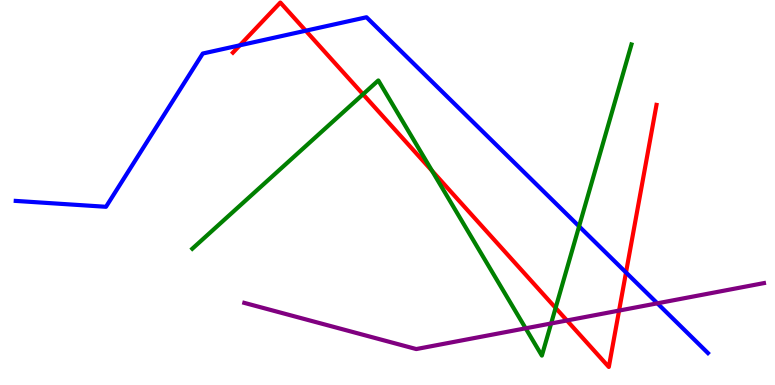[{'lines': ['blue', 'red'], 'intersections': [{'x': 3.09, 'y': 8.82}, {'x': 3.95, 'y': 9.2}, {'x': 8.08, 'y': 2.92}]}, {'lines': ['green', 'red'], 'intersections': [{'x': 4.68, 'y': 7.55}, {'x': 5.57, 'y': 5.56}, {'x': 7.17, 'y': 2.0}]}, {'lines': ['purple', 'red'], 'intersections': [{'x': 7.32, 'y': 1.68}, {'x': 7.99, 'y': 1.93}]}, {'lines': ['blue', 'green'], 'intersections': [{'x': 7.47, 'y': 4.12}]}, {'lines': ['blue', 'purple'], 'intersections': [{'x': 8.48, 'y': 2.12}]}, {'lines': ['green', 'purple'], 'intersections': [{'x': 6.78, 'y': 1.47}, {'x': 7.11, 'y': 1.6}]}]